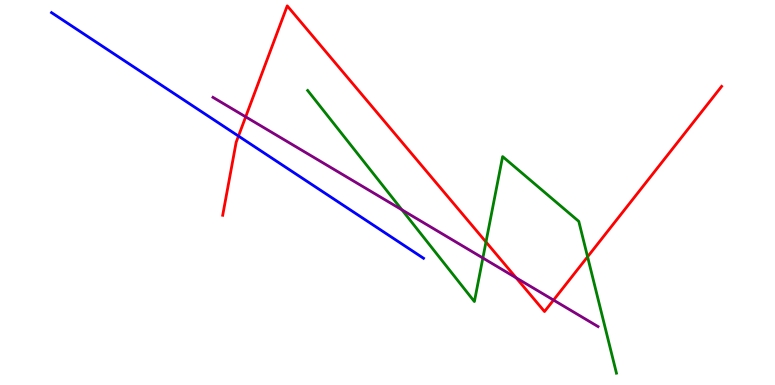[{'lines': ['blue', 'red'], 'intersections': [{'x': 3.08, 'y': 6.47}]}, {'lines': ['green', 'red'], 'intersections': [{'x': 6.27, 'y': 3.71}, {'x': 7.58, 'y': 3.33}]}, {'lines': ['purple', 'red'], 'intersections': [{'x': 3.17, 'y': 6.97}, {'x': 6.66, 'y': 2.78}, {'x': 7.14, 'y': 2.21}]}, {'lines': ['blue', 'green'], 'intersections': []}, {'lines': ['blue', 'purple'], 'intersections': []}, {'lines': ['green', 'purple'], 'intersections': [{'x': 5.19, 'y': 4.55}, {'x': 6.23, 'y': 3.3}]}]